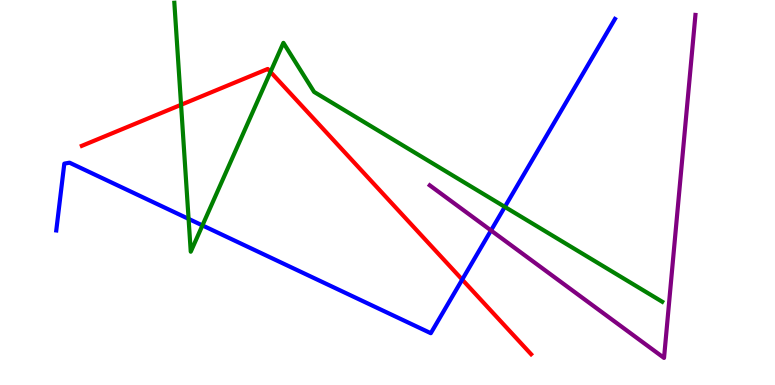[{'lines': ['blue', 'red'], 'intersections': [{'x': 5.96, 'y': 2.74}]}, {'lines': ['green', 'red'], 'intersections': [{'x': 2.34, 'y': 7.28}, {'x': 3.49, 'y': 8.13}]}, {'lines': ['purple', 'red'], 'intersections': []}, {'lines': ['blue', 'green'], 'intersections': [{'x': 2.43, 'y': 4.31}, {'x': 2.61, 'y': 4.15}, {'x': 6.51, 'y': 4.63}]}, {'lines': ['blue', 'purple'], 'intersections': [{'x': 6.34, 'y': 4.01}]}, {'lines': ['green', 'purple'], 'intersections': []}]